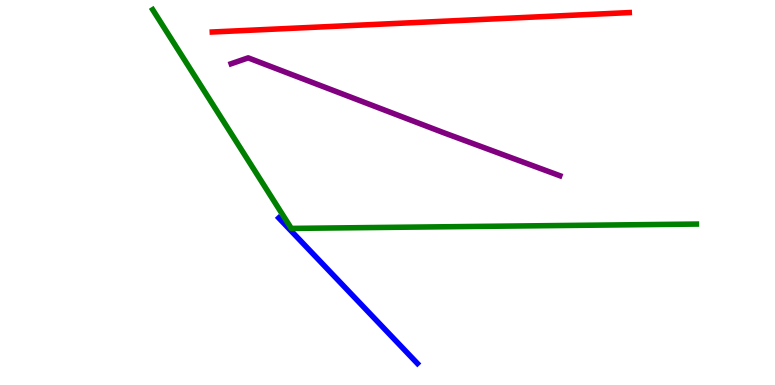[{'lines': ['blue', 'red'], 'intersections': []}, {'lines': ['green', 'red'], 'intersections': []}, {'lines': ['purple', 'red'], 'intersections': []}, {'lines': ['blue', 'green'], 'intersections': []}, {'lines': ['blue', 'purple'], 'intersections': []}, {'lines': ['green', 'purple'], 'intersections': []}]